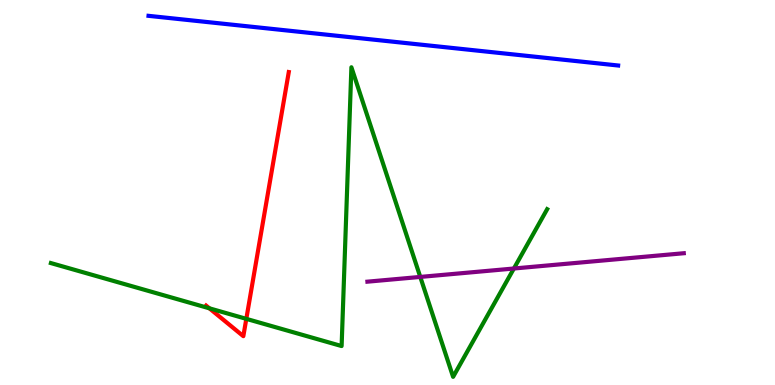[{'lines': ['blue', 'red'], 'intersections': []}, {'lines': ['green', 'red'], 'intersections': [{'x': 2.7, 'y': 1.99}, {'x': 3.18, 'y': 1.72}]}, {'lines': ['purple', 'red'], 'intersections': []}, {'lines': ['blue', 'green'], 'intersections': []}, {'lines': ['blue', 'purple'], 'intersections': []}, {'lines': ['green', 'purple'], 'intersections': [{'x': 5.42, 'y': 2.81}, {'x': 6.63, 'y': 3.03}]}]